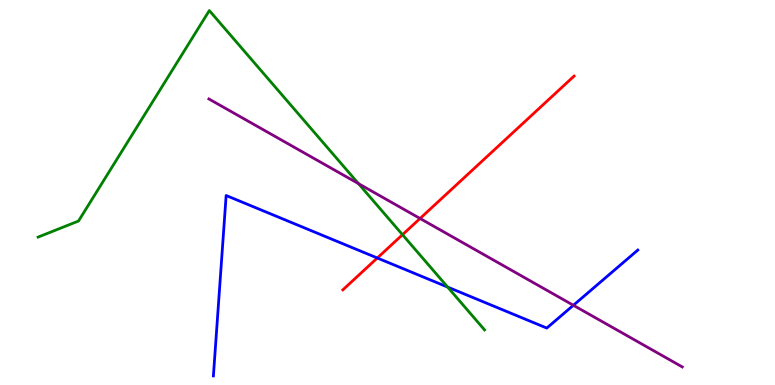[{'lines': ['blue', 'red'], 'intersections': [{'x': 4.87, 'y': 3.3}]}, {'lines': ['green', 'red'], 'intersections': [{'x': 5.19, 'y': 3.9}]}, {'lines': ['purple', 'red'], 'intersections': [{'x': 5.42, 'y': 4.33}]}, {'lines': ['blue', 'green'], 'intersections': [{'x': 5.78, 'y': 2.54}]}, {'lines': ['blue', 'purple'], 'intersections': [{'x': 7.4, 'y': 2.07}]}, {'lines': ['green', 'purple'], 'intersections': [{'x': 4.63, 'y': 5.23}]}]